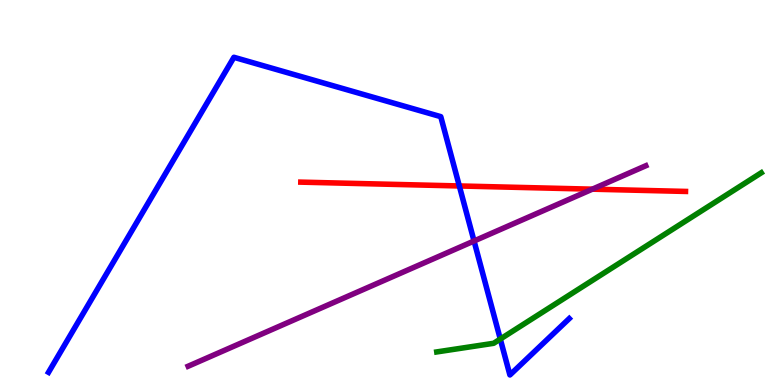[{'lines': ['blue', 'red'], 'intersections': [{'x': 5.93, 'y': 5.17}]}, {'lines': ['green', 'red'], 'intersections': []}, {'lines': ['purple', 'red'], 'intersections': [{'x': 7.64, 'y': 5.09}]}, {'lines': ['blue', 'green'], 'intersections': [{'x': 6.46, 'y': 1.19}]}, {'lines': ['blue', 'purple'], 'intersections': [{'x': 6.12, 'y': 3.74}]}, {'lines': ['green', 'purple'], 'intersections': []}]